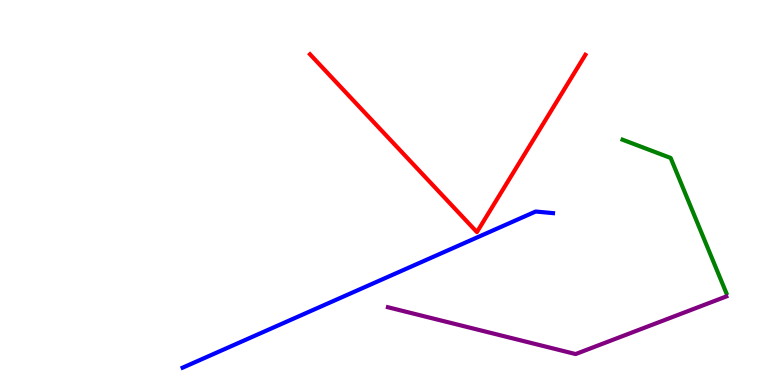[{'lines': ['blue', 'red'], 'intersections': []}, {'lines': ['green', 'red'], 'intersections': []}, {'lines': ['purple', 'red'], 'intersections': []}, {'lines': ['blue', 'green'], 'intersections': []}, {'lines': ['blue', 'purple'], 'intersections': []}, {'lines': ['green', 'purple'], 'intersections': []}]